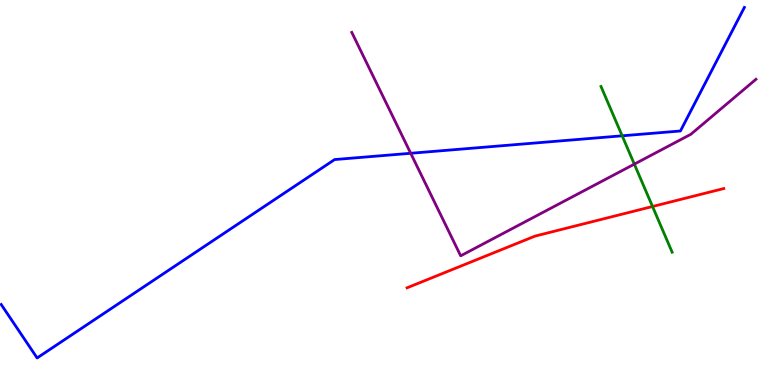[{'lines': ['blue', 'red'], 'intersections': []}, {'lines': ['green', 'red'], 'intersections': [{'x': 8.42, 'y': 4.64}]}, {'lines': ['purple', 'red'], 'intersections': []}, {'lines': ['blue', 'green'], 'intersections': [{'x': 8.03, 'y': 6.47}]}, {'lines': ['blue', 'purple'], 'intersections': [{'x': 5.3, 'y': 6.02}]}, {'lines': ['green', 'purple'], 'intersections': [{'x': 8.18, 'y': 5.74}]}]